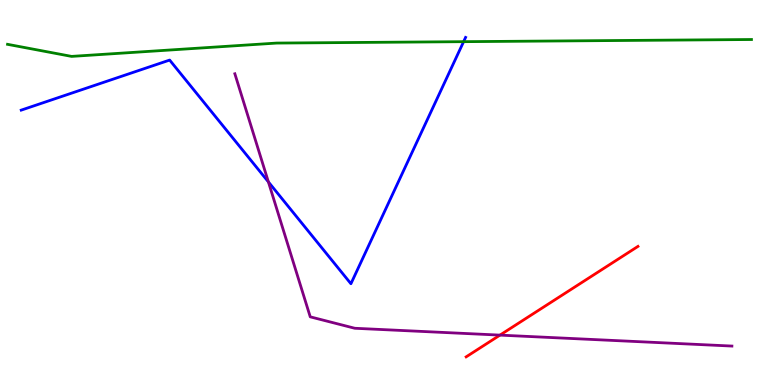[{'lines': ['blue', 'red'], 'intersections': []}, {'lines': ['green', 'red'], 'intersections': []}, {'lines': ['purple', 'red'], 'intersections': [{'x': 6.45, 'y': 1.3}]}, {'lines': ['blue', 'green'], 'intersections': [{'x': 5.98, 'y': 8.92}]}, {'lines': ['blue', 'purple'], 'intersections': [{'x': 3.46, 'y': 5.28}]}, {'lines': ['green', 'purple'], 'intersections': []}]